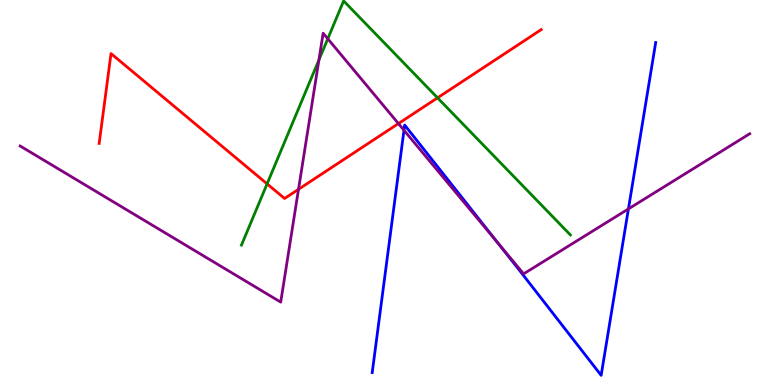[{'lines': ['blue', 'red'], 'intersections': []}, {'lines': ['green', 'red'], 'intersections': [{'x': 3.45, 'y': 5.22}, {'x': 5.65, 'y': 7.46}]}, {'lines': ['purple', 'red'], 'intersections': [{'x': 3.85, 'y': 5.08}, {'x': 5.14, 'y': 6.79}]}, {'lines': ['blue', 'green'], 'intersections': []}, {'lines': ['blue', 'purple'], 'intersections': [{'x': 5.21, 'y': 6.62}, {'x': 6.42, 'y': 3.7}, {'x': 8.11, 'y': 4.57}]}, {'lines': ['green', 'purple'], 'intersections': [{'x': 4.12, 'y': 8.44}, {'x': 4.23, 'y': 8.99}]}]